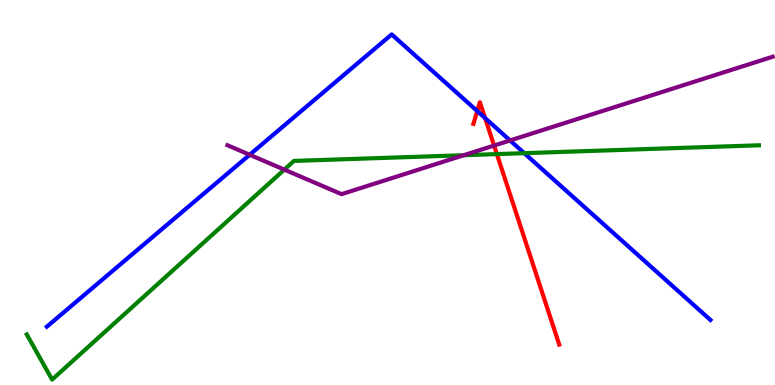[{'lines': ['blue', 'red'], 'intersections': [{'x': 6.16, 'y': 7.12}, {'x': 6.26, 'y': 6.93}]}, {'lines': ['green', 'red'], 'intersections': [{'x': 6.41, 'y': 6.0}]}, {'lines': ['purple', 'red'], 'intersections': [{'x': 6.38, 'y': 6.22}]}, {'lines': ['blue', 'green'], 'intersections': [{'x': 6.76, 'y': 6.02}]}, {'lines': ['blue', 'purple'], 'intersections': [{'x': 3.22, 'y': 5.98}, {'x': 6.58, 'y': 6.35}]}, {'lines': ['green', 'purple'], 'intersections': [{'x': 3.67, 'y': 5.59}, {'x': 5.98, 'y': 5.97}]}]